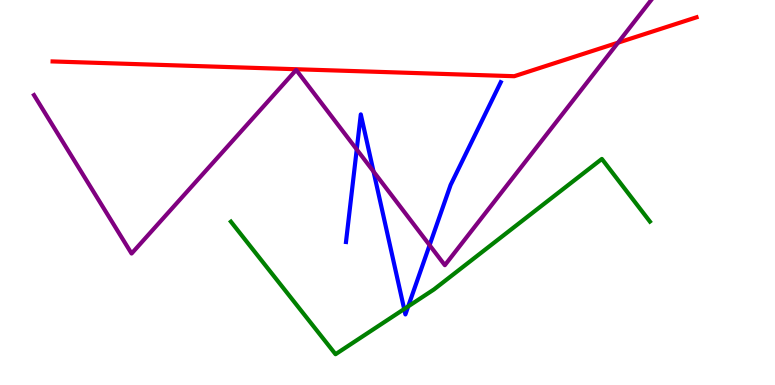[{'lines': ['blue', 'red'], 'intersections': []}, {'lines': ['green', 'red'], 'intersections': []}, {'lines': ['purple', 'red'], 'intersections': [{'x': 7.97, 'y': 8.89}]}, {'lines': ['blue', 'green'], 'intersections': [{'x': 5.22, 'y': 1.97}, {'x': 5.27, 'y': 2.04}]}, {'lines': ['blue', 'purple'], 'intersections': [{'x': 4.6, 'y': 6.12}, {'x': 4.82, 'y': 5.54}, {'x': 5.54, 'y': 3.63}]}, {'lines': ['green', 'purple'], 'intersections': []}]